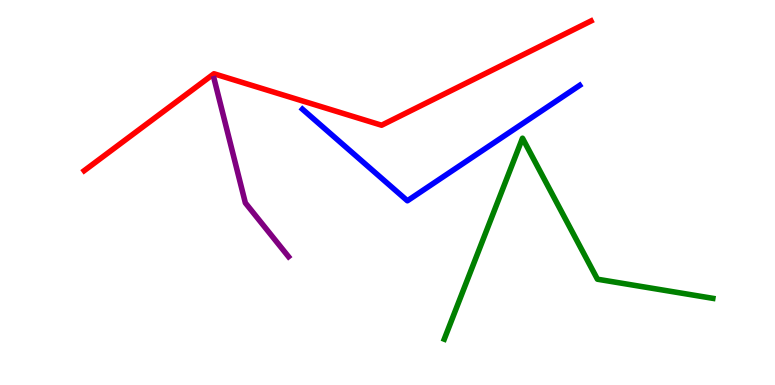[{'lines': ['blue', 'red'], 'intersections': []}, {'lines': ['green', 'red'], 'intersections': []}, {'lines': ['purple', 'red'], 'intersections': []}, {'lines': ['blue', 'green'], 'intersections': []}, {'lines': ['blue', 'purple'], 'intersections': []}, {'lines': ['green', 'purple'], 'intersections': []}]